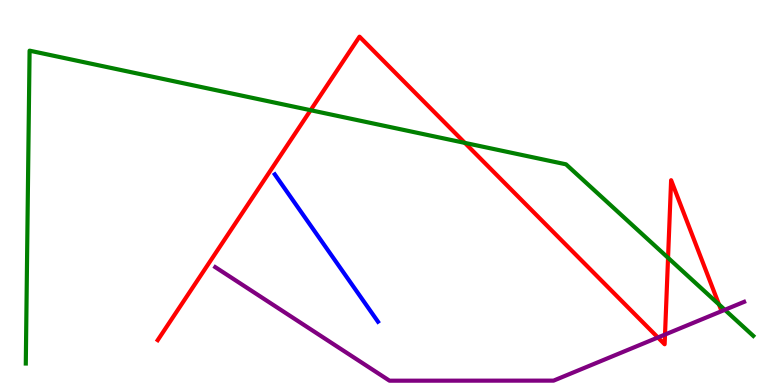[{'lines': ['blue', 'red'], 'intersections': []}, {'lines': ['green', 'red'], 'intersections': [{'x': 4.01, 'y': 7.14}, {'x': 6.0, 'y': 6.29}, {'x': 8.62, 'y': 3.3}, {'x': 9.28, 'y': 2.09}]}, {'lines': ['purple', 'red'], 'intersections': [{'x': 8.49, 'y': 1.23}, {'x': 8.58, 'y': 1.31}]}, {'lines': ['blue', 'green'], 'intersections': []}, {'lines': ['blue', 'purple'], 'intersections': []}, {'lines': ['green', 'purple'], 'intersections': [{'x': 9.35, 'y': 1.95}]}]